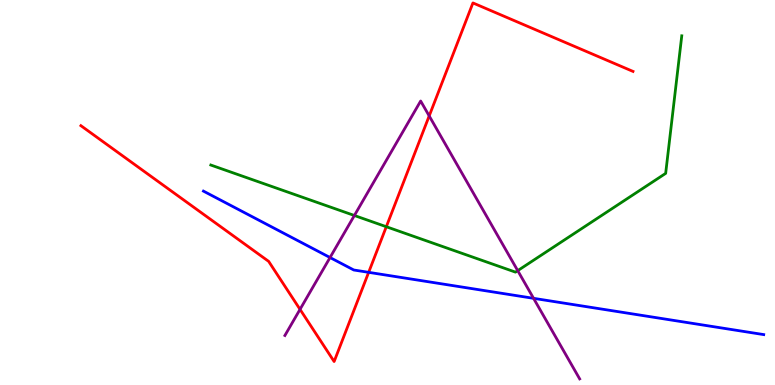[{'lines': ['blue', 'red'], 'intersections': [{'x': 4.76, 'y': 2.93}]}, {'lines': ['green', 'red'], 'intersections': [{'x': 4.98, 'y': 4.11}]}, {'lines': ['purple', 'red'], 'intersections': [{'x': 3.87, 'y': 1.96}, {'x': 5.54, 'y': 6.99}]}, {'lines': ['blue', 'green'], 'intersections': []}, {'lines': ['blue', 'purple'], 'intersections': [{'x': 4.26, 'y': 3.31}, {'x': 6.88, 'y': 2.25}]}, {'lines': ['green', 'purple'], 'intersections': [{'x': 4.57, 'y': 4.4}, {'x': 6.68, 'y': 2.97}]}]